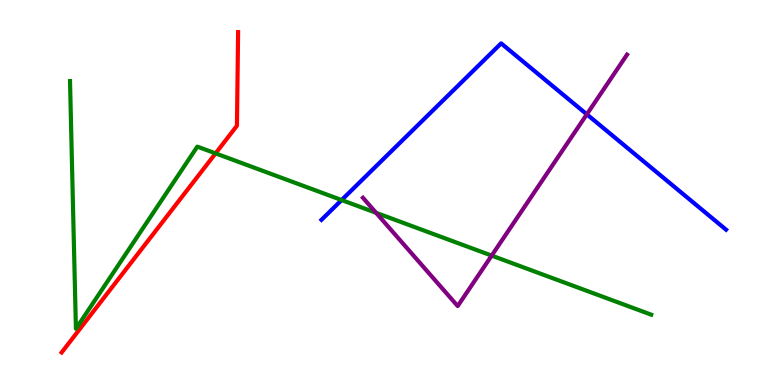[{'lines': ['blue', 'red'], 'intersections': []}, {'lines': ['green', 'red'], 'intersections': [{'x': 2.78, 'y': 6.02}]}, {'lines': ['purple', 'red'], 'intersections': []}, {'lines': ['blue', 'green'], 'intersections': [{'x': 4.41, 'y': 4.8}]}, {'lines': ['blue', 'purple'], 'intersections': [{'x': 7.57, 'y': 7.03}]}, {'lines': ['green', 'purple'], 'intersections': [{'x': 4.85, 'y': 4.47}, {'x': 6.34, 'y': 3.36}]}]